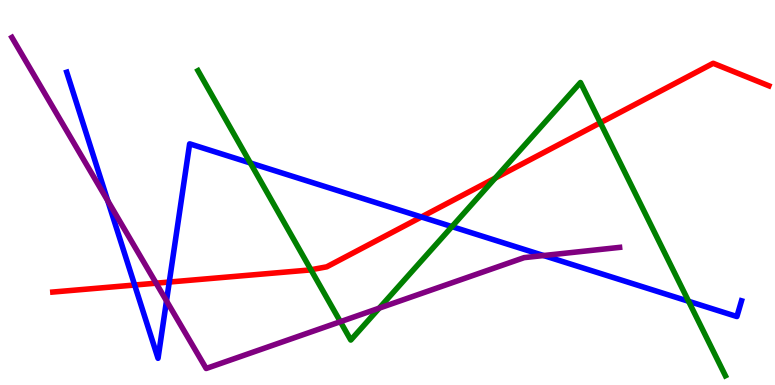[{'lines': ['blue', 'red'], 'intersections': [{'x': 1.74, 'y': 2.6}, {'x': 2.18, 'y': 2.67}, {'x': 5.44, 'y': 4.36}]}, {'lines': ['green', 'red'], 'intersections': [{'x': 4.01, 'y': 2.99}, {'x': 6.39, 'y': 5.37}, {'x': 7.75, 'y': 6.81}]}, {'lines': ['purple', 'red'], 'intersections': [{'x': 2.01, 'y': 2.64}]}, {'lines': ['blue', 'green'], 'intersections': [{'x': 3.23, 'y': 5.77}, {'x': 5.83, 'y': 4.11}, {'x': 8.89, 'y': 2.17}]}, {'lines': ['blue', 'purple'], 'intersections': [{'x': 1.39, 'y': 4.79}, {'x': 2.15, 'y': 2.18}, {'x': 7.01, 'y': 3.36}]}, {'lines': ['green', 'purple'], 'intersections': [{'x': 4.39, 'y': 1.64}, {'x': 4.89, 'y': 2.0}]}]